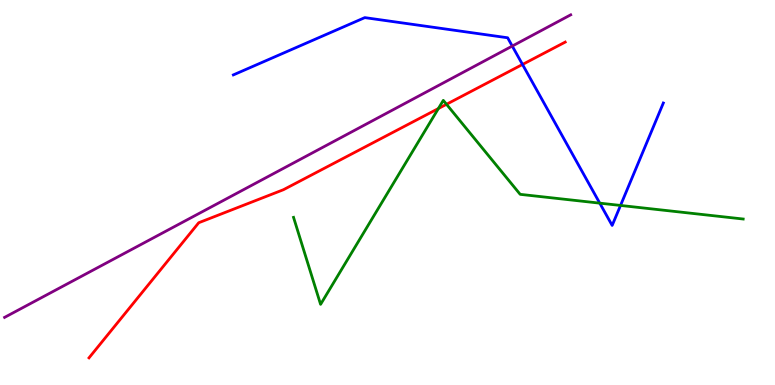[{'lines': ['blue', 'red'], 'intersections': [{'x': 6.74, 'y': 8.33}]}, {'lines': ['green', 'red'], 'intersections': [{'x': 5.66, 'y': 7.18}, {'x': 5.76, 'y': 7.29}]}, {'lines': ['purple', 'red'], 'intersections': []}, {'lines': ['blue', 'green'], 'intersections': [{'x': 7.74, 'y': 4.72}, {'x': 8.01, 'y': 4.66}]}, {'lines': ['blue', 'purple'], 'intersections': [{'x': 6.61, 'y': 8.8}]}, {'lines': ['green', 'purple'], 'intersections': []}]